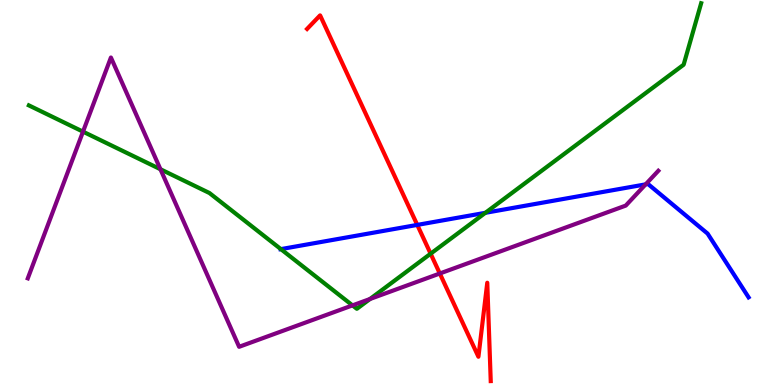[{'lines': ['blue', 'red'], 'intersections': [{'x': 5.38, 'y': 4.16}]}, {'lines': ['green', 'red'], 'intersections': [{'x': 5.56, 'y': 3.41}]}, {'lines': ['purple', 'red'], 'intersections': [{'x': 5.67, 'y': 2.9}]}, {'lines': ['blue', 'green'], 'intersections': [{'x': 3.62, 'y': 3.53}, {'x': 6.26, 'y': 4.47}]}, {'lines': ['blue', 'purple'], 'intersections': [{'x': 8.33, 'y': 5.21}]}, {'lines': ['green', 'purple'], 'intersections': [{'x': 1.07, 'y': 6.58}, {'x': 2.07, 'y': 5.6}, {'x': 4.55, 'y': 2.07}, {'x': 4.77, 'y': 2.23}]}]